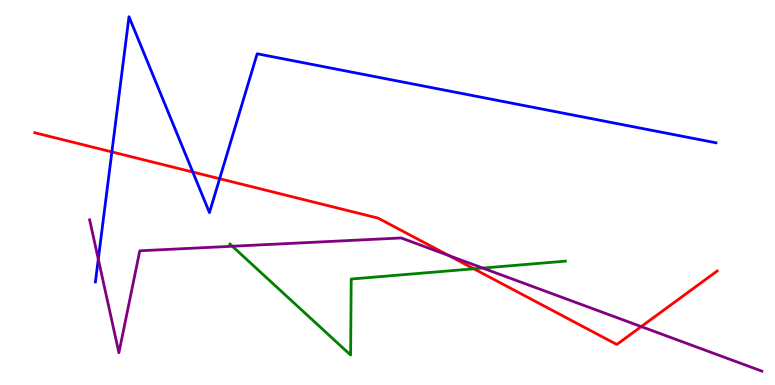[{'lines': ['blue', 'red'], 'intersections': [{'x': 1.44, 'y': 6.05}, {'x': 2.49, 'y': 5.53}, {'x': 2.83, 'y': 5.36}]}, {'lines': ['green', 'red'], 'intersections': [{'x': 6.11, 'y': 3.02}]}, {'lines': ['purple', 'red'], 'intersections': [{'x': 5.79, 'y': 3.36}, {'x': 8.27, 'y': 1.52}]}, {'lines': ['blue', 'green'], 'intersections': []}, {'lines': ['blue', 'purple'], 'intersections': [{'x': 1.27, 'y': 3.27}]}, {'lines': ['green', 'purple'], 'intersections': [{'x': 3.0, 'y': 3.6}, {'x': 6.23, 'y': 3.04}]}]